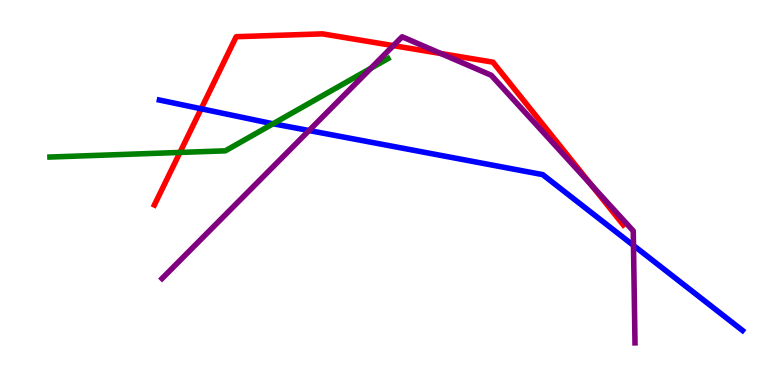[{'lines': ['blue', 'red'], 'intersections': [{'x': 2.6, 'y': 7.17}]}, {'lines': ['green', 'red'], 'intersections': [{'x': 2.32, 'y': 6.04}]}, {'lines': ['purple', 'red'], 'intersections': [{'x': 5.08, 'y': 8.81}, {'x': 5.69, 'y': 8.61}, {'x': 7.63, 'y': 5.19}]}, {'lines': ['blue', 'green'], 'intersections': [{'x': 3.52, 'y': 6.79}]}, {'lines': ['blue', 'purple'], 'intersections': [{'x': 3.99, 'y': 6.61}, {'x': 8.17, 'y': 3.62}]}, {'lines': ['green', 'purple'], 'intersections': [{'x': 4.79, 'y': 8.23}]}]